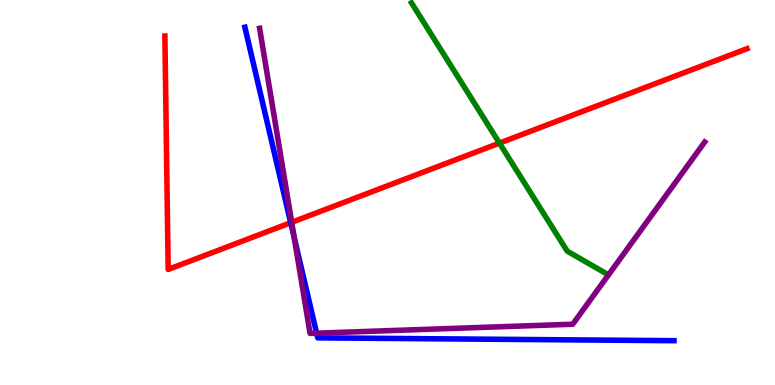[{'lines': ['blue', 'red'], 'intersections': [{'x': 3.75, 'y': 4.22}]}, {'lines': ['green', 'red'], 'intersections': [{'x': 6.44, 'y': 6.28}]}, {'lines': ['purple', 'red'], 'intersections': [{'x': 3.76, 'y': 4.23}]}, {'lines': ['blue', 'green'], 'intersections': []}, {'lines': ['blue', 'purple'], 'intersections': [{'x': 3.8, 'y': 3.82}, {'x': 4.09, 'y': 1.35}]}, {'lines': ['green', 'purple'], 'intersections': []}]